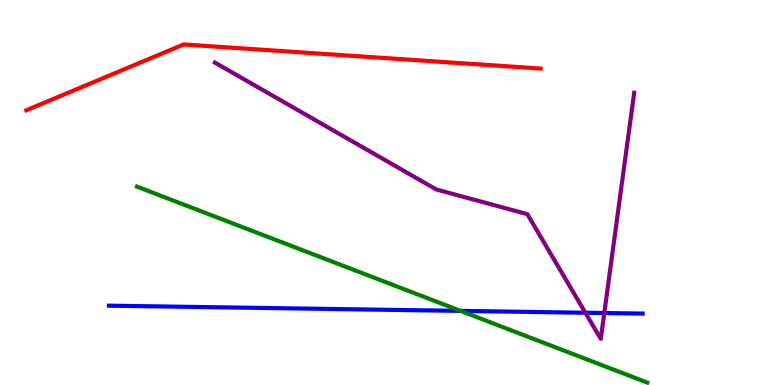[{'lines': ['blue', 'red'], 'intersections': []}, {'lines': ['green', 'red'], 'intersections': []}, {'lines': ['purple', 'red'], 'intersections': []}, {'lines': ['blue', 'green'], 'intersections': [{'x': 5.94, 'y': 1.92}]}, {'lines': ['blue', 'purple'], 'intersections': [{'x': 7.55, 'y': 1.88}, {'x': 7.8, 'y': 1.87}]}, {'lines': ['green', 'purple'], 'intersections': []}]